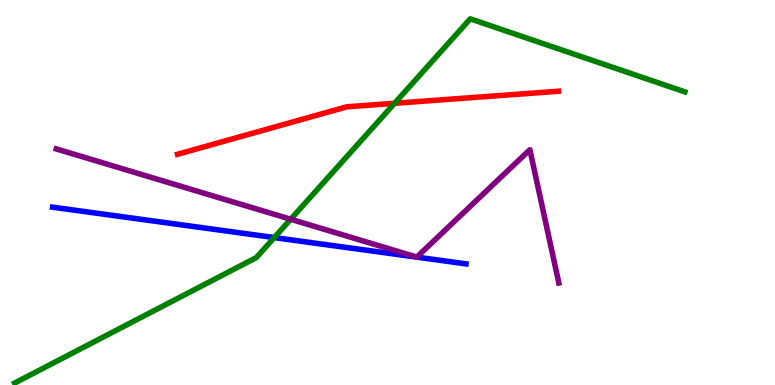[{'lines': ['blue', 'red'], 'intersections': []}, {'lines': ['green', 'red'], 'intersections': [{'x': 5.09, 'y': 7.32}]}, {'lines': ['purple', 'red'], 'intersections': []}, {'lines': ['blue', 'green'], 'intersections': [{'x': 3.54, 'y': 3.83}]}, {'lines': ['blue', 'purple'], 'intersections': []}, {'lines': ['green', 'purple'], 'intersections': [{'x': 3.75, 'y': 4.31}]}]